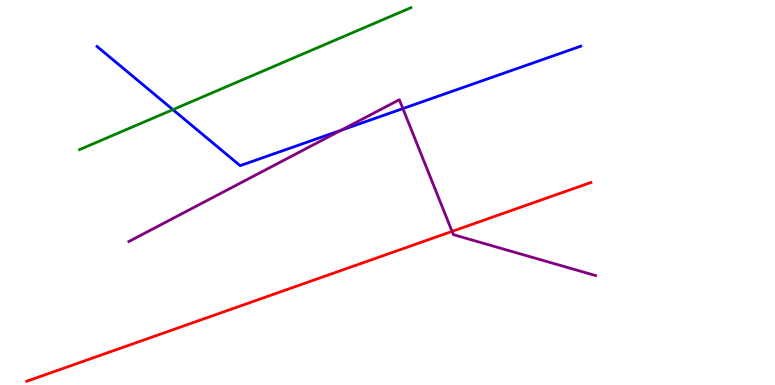[{'lines': ['blue', 'red'], 'intersections': []}, {'lines': ['green', 'red'], 'intersections': []}, {'lines': ['purple', 'red'], 'intersections': [{'x': 5.83, 'y': 3.99}]}, {'lines': ['blue', 'green'], 'intersections': [{'x': 2.23, 'y': 7.15}]}, {'lines': ['blue', 'purple'], 'intersections': [{'x': 4.4, 'y': 6.62}, {'x': 5.2, 'y': 7.18}]}, {'lines': ['green', 'purple'], 'intersections': []}]